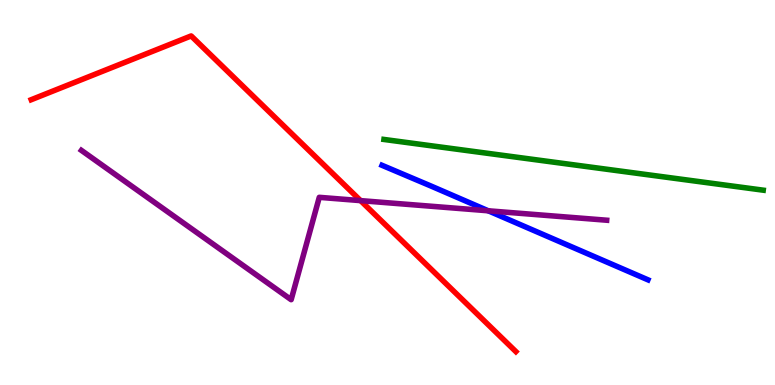[{'lines': ['blue', 'red'], 'intersections': []}, {'lines': ['green', 'red'], 'intersections': []}, {'lines': ['purple', 'red'], 'intersections': [{'x': 4.65, 'y': 4.79}]}, {'lines': ['blue', 'green'], 'intersections': []}, {'lines': ['blue', 'purple'], 'intersections': [{'x': 6.3, 'y': 4.52}]}, {'lines': ['green', 'purple'], 'intersections': []}]